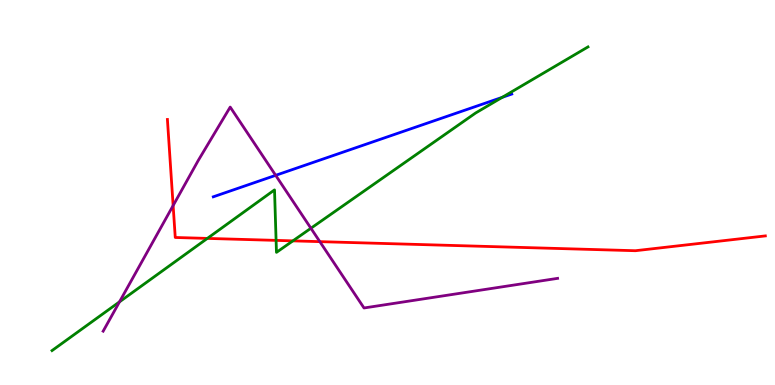[{'lines': ['blue', 'red'], 'intersections': []}, {'lines': ['green', 'red'], 'intersections': [{'x': 2.68, 'y': 3.81}, {'x': 3.56, 'y': 3.76}, {'x': 3.78, 'y': 3.74}]}, {'lines': ['purple', 'red'], 'intersections': [{'x': 2.23, 'y': 4.66}, {'x': 4.13, 'y': 3.72}]}, {'lines': ['blue', 'green'], 'intersections': [{'x': 6.48, 'y': 7.47}]}, {'lines': ['blue', 'purple'], 'intersections': [{'x': 3.56, 'y': 5.45}]}, {'lines': ['green', 'purple'], 'intersections': [{'x': 1.54, 'y': 2.16}, {'x': 4.01, 'y': 4.07}]}]